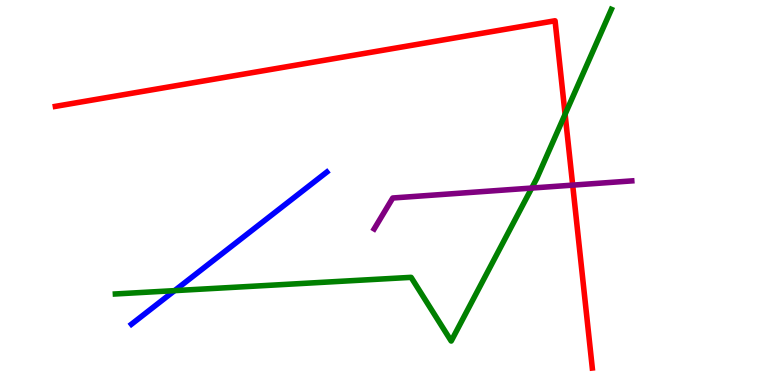[{'lines': ['blue', 'red'], 'intersections': []}, {'lines': ['green', 'red'], 'intersections': [{'x': 7.29, 'y': 7.03}]}, {'lines': ['purple', 'red'], 'intersections': [{'x': 7.39, 'y': 5.19}]}, {'lines': ['blue', 'green'], 'intersections': [{'x': 2.25, 'y': 2.45}]}, {'lines': ['blue', 'purple'], 'intersections': []}, {'lines': ['green', 'purple'], 'intersections': [{'x': 6.86, 'y': 5.12}]}]